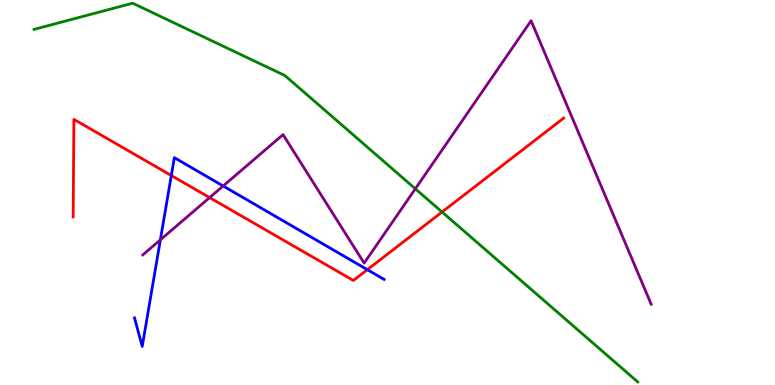[{'lines': ['blue', 'red'], 'intersections': [{'x': 2.21, 'y': 5.44}, {'x': 4.74, 'y': 3.0}]}, {'lines': ['green', 'red'], 'intersections': [{'x': 5.7, 'y': 4.49}]}, {'lines': ['purple', 'red'], 'intersections': [{'x': 2.7, 'y': 4.87}]}, {'lines': ['blue', 'green'], 'intersections': []}, {'lines': ['blue', 'purple'], 'intersections': [{'x': 2.07, 'y': 3.77}, {'x': 2.88, 'y': 5.17}]}, {'lines': ['green', 'purple'], 'intersections': [{'x': 5.36, 'y': 5.1}]}]